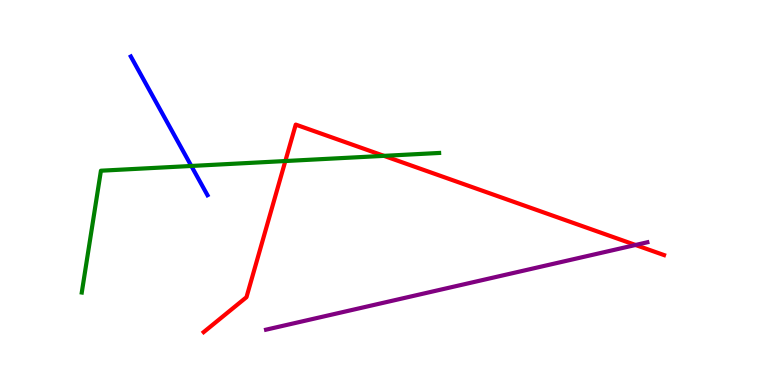[{'lines': ['blue', 'red'], 'intersections': []}, {'lines': ['green', 'red'], 'intersections': [{'x': 3.68, 'y': 5.82}, {'x': 4.95, 'y': 5.95}]}, {'lines': ['purple', 'red'], 'intersections': [{'x': 8.2, 'y': 3.64}]}, {'lines': ['blue', 'green'], 'intersections': [{'x': 2.47, 'y': 5.69}]}, {'lines': ['blue', 'purple'], 'intersections': []}, {'lines': ['green', 'purple'], 'intersections': []}]